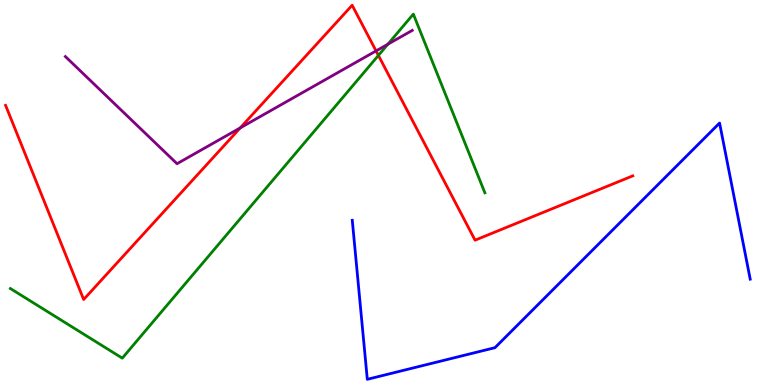[{'lines': ['blue', 'red'], 'intersections': []}, {'lines': ['green', 'red'], 'intersections': [{'x': 4.88, 'y': 8.56}]}, {'lines': ['purple', 'red'], 'intersections': [{'x': 3.1, 'y': 6.68}, {'x': 4.85, 'y': 8.68}]}, {'lines': ['blue', 'green'], 'intersections': []}, {'lines': ['blue', 'purple'], 'intersections': []}, {'lines': ['green', 'purple'], 'intersections': [{'x': 5.0, 'y': 8.85}]}]